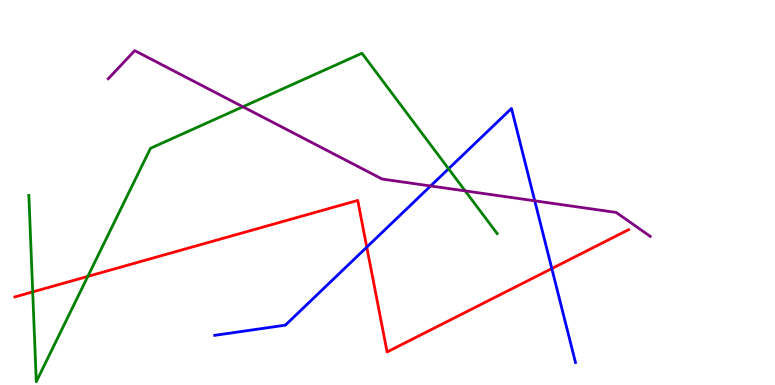[{'lines': ['blue', 'red'], 'intersections': [{'x': 4.73, 'y': 3.58}, {'x': 7.12, 'y': 3.02}]}, {'lines': ['green', 'red'], 'intersections': [{'x': 0.422, 'y': 2.42}, {'x': 1.13, 'y': 2.82}]}, {'lines': ['purple', 'red'], 'intersections': []}, {'lines': ['blue', 'green'], 'intersections': [{'x': 5.79, 'y': 5.62}]}, {'lines': ['blue', 'purple'], 'intersections': [{'x': 5.56, 'y': 5.17}, {'x': 6.9, 'y': 4.78}]}, {'lines': ['green', 'purple'], 'intersections': [{'x': 3.13, 'y': 7.23}, {'x': 6.0, 'y': 5.04}]}]